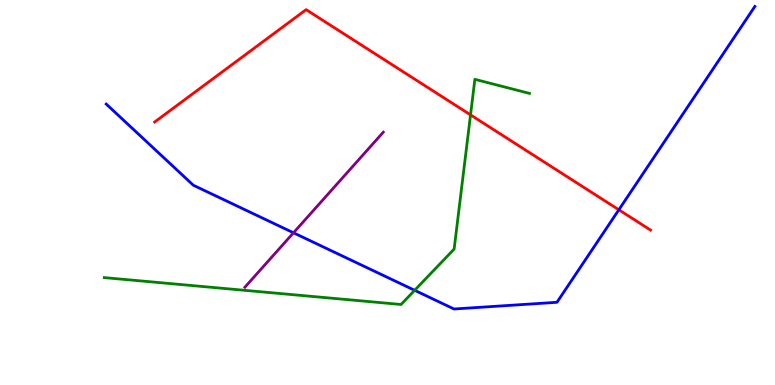[{'lines': ['blue', 'red'], 'intersections': [{'x': 7.99, 'y': 4.55}]}, {'lines': ['green', 'red'], 'intersections': [{'x': 6.07, 'y': 7.02}]}, {'lines': ['purple', 'red'], 'intersections': []}, {'lines': ['blue', 'green'], 'intersections': [{'x': 5.35, 'y': 2.46}]}, {'lines': ['blue', 'purple'], 'intersections': [{'x': 3.79, 'y': 3.95}]}, {'lines': ['green', 'purple'], 'intersections': []}]